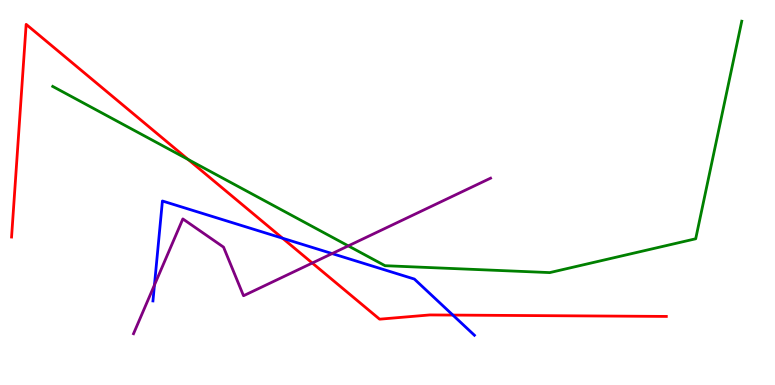[{'lines': ['blue', 'red'], 'intersections': [{'x': 3.65, 'y': 3.81}, {'x': 5.84, 'y': 1.82}]}, {'lines': ['green', 'red'], 'intersections': [{'x': 2.43, 'y': 5.86}]}, {'lines': ['purple', 'red'], 'intersections': [{'x': 4.03, 'y': 3.17}]}, {'lines': ['blue', 'green'], 'intersections': []}, {'lines': ['blue', 'purple'], 'intersections': [{'x': 1.99, 'y': 2.6}, {'x': 4.29, 'y': 3.41}]}, {'lines': ['green', 'purple'], 'intersections': [{'x': 4.49, 'y': 3.61}]}]